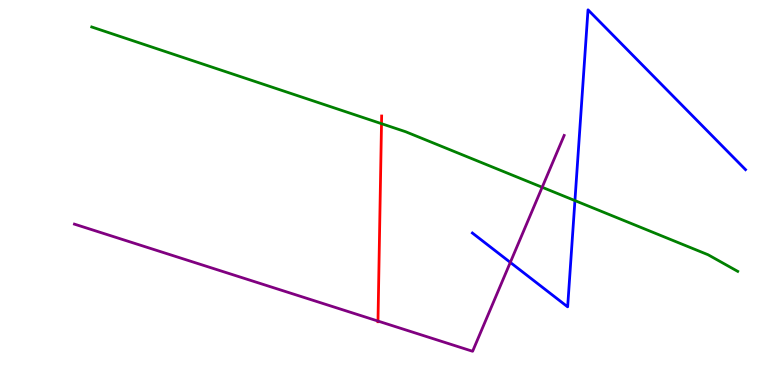[{'lines': ['blue', 'red'], 'intersections': []}, {'lines': ['green', 'red'], 'intersections': [{'x': 4.92, 'y': 6.79}]}, {'lines': ['purple', 'red'], 'intersections': [{'x': 4.88, 'y': 1.66}]}, {'lines': ['blue', 'green'], 'intersections': [{'x': 7.42, 'y': 4.79}]}, {'lines': ['blue', 'purple'], 'intersections': [{'x': 6.58, 'y': 3.18}]}, {'lines': ['green', 'purple'], 'intersections': [{'x': 7.0, 'y': 5.14}]}]